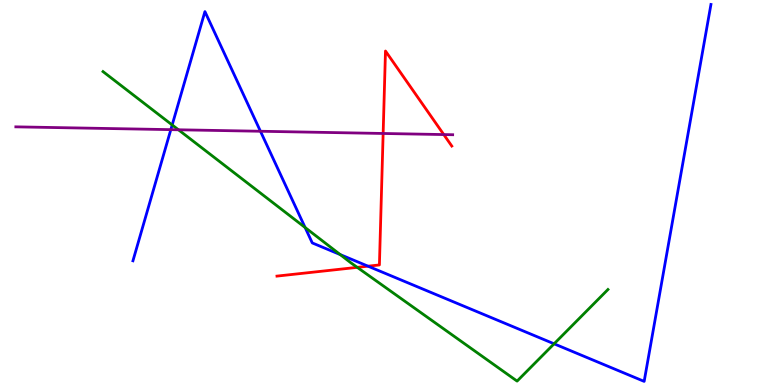[{'lines': ['blue', 'red'], 'intersections': [{'x': 4.75, 'y': 3.09}]}, {'lines': ['green', 'red'], 'intersections': [{'x': 4.61, 'y': 3.06}]}, {'lines': ['purple', 'red'], 'intersections': [{'x': 4.94, 'y': 6.53}, {'x': 5.73, 'y': 6.5}]}, {'lines': ['blue', 'green'], 'intersections': [{'x': 2.22, 'y': 6.75}, {'x': 3.94, 'y': 4.09}, {'x': 4.39, 'y': 3.39}, {'x': 7.15, 'y': 1.07}]}, {'lines': ['blue', 'purple'], 'intersections': [{'x': 2.2, 'y': 6.63}, {'x': 3.36, 'y': 6.59}]}, {'lines': ['green', 'purple'], 'intersections': [{'x': 2.3, 'y': 6.63}]}]